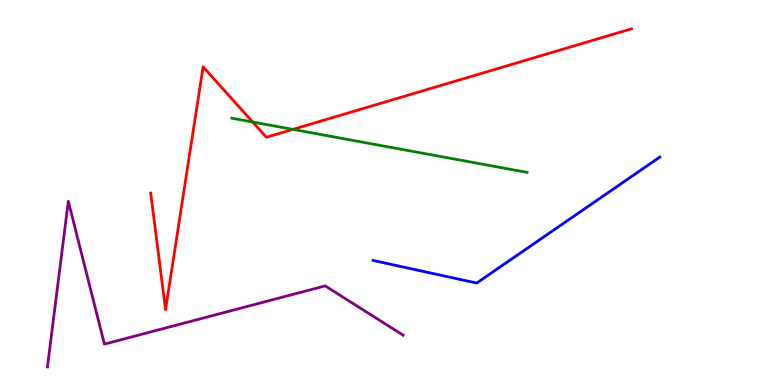[{'lines': ['blue', 'red'], 'intersections': []}, {'lines': ['green', 'red'], 'intersections': [{'x': 3.26, 'y': 6.83}, {'x': 3.78, 'y': 6.64}]}, {'lines': ['purple', 'red'], 'intersections': []}, {'lines': ['blue', 'green'], 'intersections': []}, {'lines': ['blue', 'purple'], 'intersections': []}, {'lines': ['green', 'purple'], 'intersections': []}]